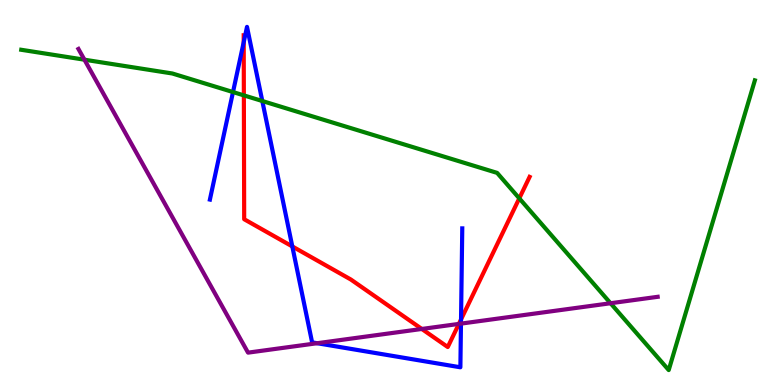[{'lines': ['blue', 'red'], 'intersections': [{'x': 3.14, 'y': 8.9}, {'x': 3.77, 'y': 3.6}, {'x': 5.95, 'y': 1.7}]}, {'lines': ['green', 'red'], 'intersections': [{'x': 3.15, 'y': 7.52}, {'x': 6.7, 'y': 4.85}]}, {'lines': ['purple', 'red'], 'intersections': [{'x': 5.44, 'y': 1.46}, {'x': 5.92, 'y': 1.59}]}, {'lines': ['blue', 'green'], 'intersections': [{'x': 3.01, 'y': 7.61}, {'x': 3.38, 'y': 7.38}]}, {'lines': ['blue', 'purple'], 'intersections': [{'x': 4.09, 'y': 1.09}, {'x': 5.95, 'y': 1.59}]}, {'lines': ['green', 'purple'], 'intersections': [{'x': 1.09, 'y': 8.45}, {'x': 7.88, 'y': 2.12}]}]